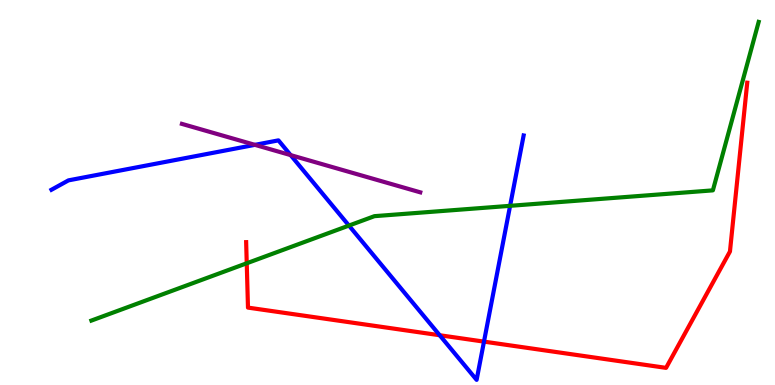[{'lines': ['blue', 'red'], 'intersections': [{'x': 5.67, 'y': 1.29}, {'x': 6.24, 'y': 1.13}]}, {'lines': ['green', 'red'], 'intersections': [{'x': 3.18, 'y': 3.16}]}, {'lines': ['purple', 'red'], 'intersections': []}, {'lines': ['blue', 'green'], 'intersections': [{'x': 4.5, 'y': 4.14}, {'x': 6.58, 'y': 4.65}]}, {'lines': ['blue', 'purple'], 'intersections': [{'x': 3.29, 'y': 6.24}, {'x': 3.75, 'y': 5.97}]}, {'lines': ['green', 'purple'], 'intersections': []}]